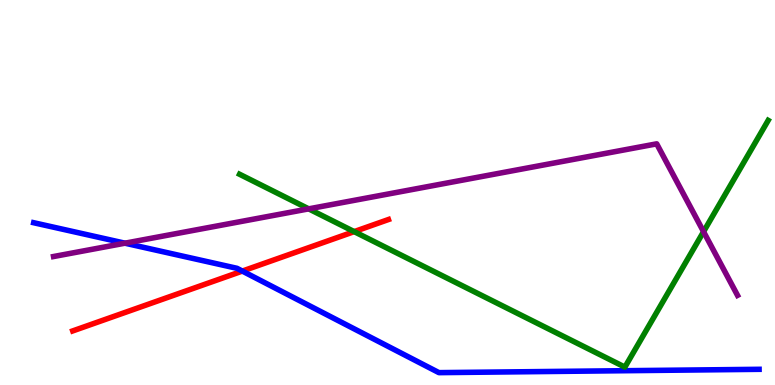[{'lines': ['blue', 'red'], 'intersections': [{'x': 3.13, 'y': 2.96}]}, {'lines': ['green', 'red'], 'intersections': [{'x': 4.57, 'y': 3.98}]}, {'lines': ['purple', 'red'], 'intersections': []}, {'lines': ['blue', 'green'], 'intersections': []}, {'lines': ['blue', 'purple'], 'intersections': [{'x': 1.61, 'y': 3.68}]}, {'lines': ['green', 'purple'], 'intersections': [{'x': 3.98, 'y': 4.58}, {'x': 9.08, 'y': 3.98}]}]